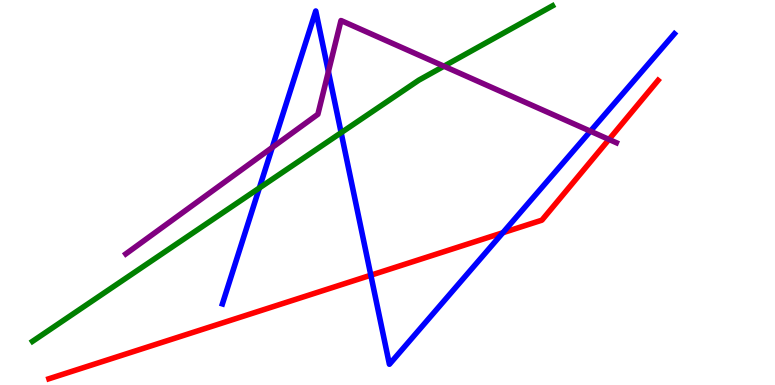[{'lines': ['blue', 'red'], 'intersections': [{'x': 4.78, 'y': 2.85}, {'x': 6.49, 'y': 3.95}]}, {'lines': ['green', 'red'], 'intersections': []}, {'lines': ['purple', 'red'], 'intersections': [{'x': 7.86, 'y': 6.38}]}, {'lines': ['blue', 'green'], 'intersections': [{'x': 3.35, 'y': 5.12}, {'x': 4.4, 'y': 6.55}]}, {'lines': ['blue', 'purple'], 'intersections': [{'x': 3.51, 'y': 6.17}, {'x': 4.24, 'y': 8.14}, {'x': 7.62, 'y': 6.59}]}, {'lines': ['green', 'purple'], 'intersections': [{'x': 5.73, 'y': 8.28}]}]